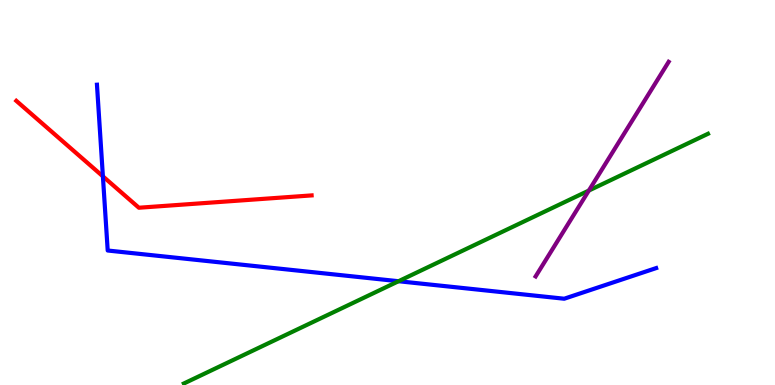[{'lines': ['blue', 'red'], 'intersections': [{'x': 1.33, 'y': 5.42}]}, {'lines': ['green', 'red'], 'intersections': []}, {'lines': ['purple', 'red'], 'intersections': []}, {'lines': ['blue', 'green'], 'intersections': [{'x': 5.14, 'y': 2.7}]}, {'lines': ['blue', 'purple'], 'intersections': []}, {'lines': ['green', 'purple'], 'intersections': [{'x': 7.6, 'y': 5.05}]}]